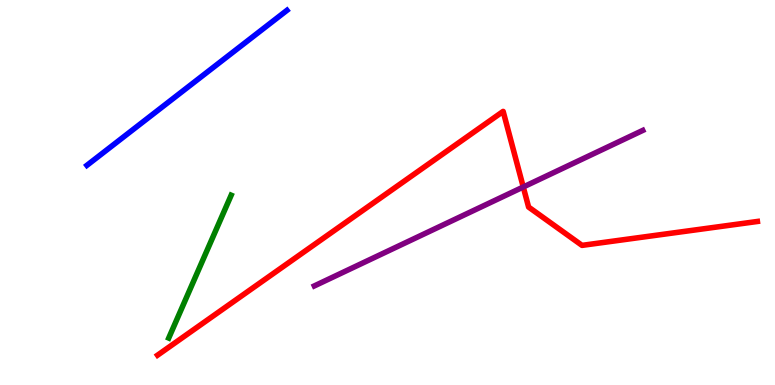[{'lines': ['blue', 'red'], 'intersections': []}, {'lines': ['green', 'red'], 'intersections': []}, {'lines': ['purple', 'red'], 'intersections': [{'x': 6.75, 'y': 5.14}]}, {'lines': ['blue', 'green'], 'intersections': []}, {'lines': ['blue', 'purple'], 'intersections': []}, {'lines': ['green', 'purple'], 'intersections': []}]